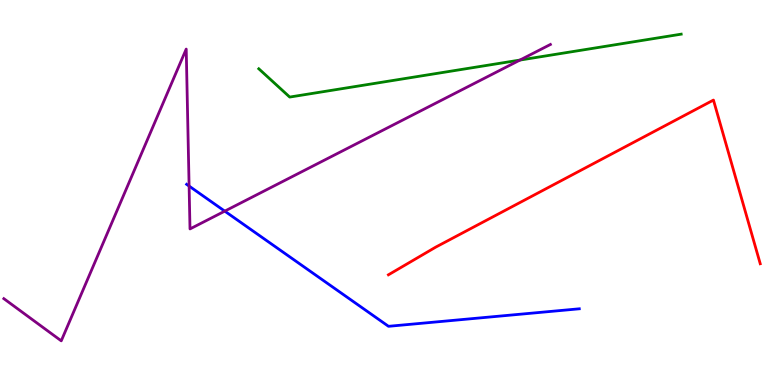[{'lines': ['blue', 'red'], 'intersections': []}, {'lines': ['green', 'red'], 'intersections': []}, {'lines': ['purple', 'red'], 'intersections': []}, {'lines': ['blue', 'green'], 'intersections': []}, {'lines': ['blue', 'purple'], 'intersections': [{'x': 2.44, 'y': 5.17}, {'x': 2.9, 'y': 4.52}]}, {'lines': ['green', 'purple'], 'intersections': [{'x': 6.71, 'y': 8.44}]}]